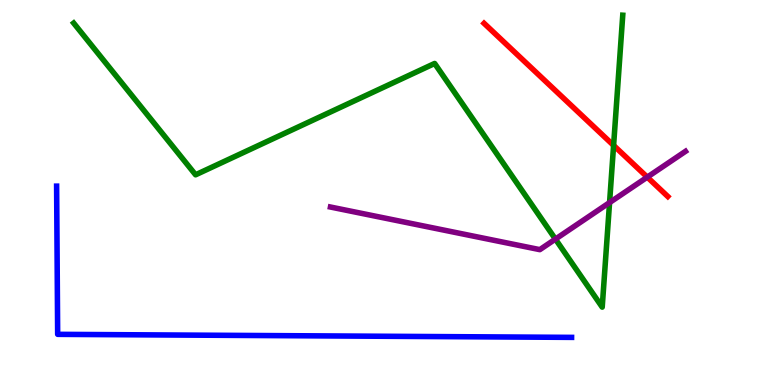[{'lines': ['blue', 'red'], 'intersections': []}, {'lines': ['green', 'red'], 'intersections': [{'x': 7.92, 'y': 6.22}]}, {'lines': ['purple', 'red'], 'intersections': [{'x': 8.35, 'y': 5.4}]}, {'lines': ['blue', 'green'], 'intersections': []}, {'lines': ['blue', 'purple'], 'intersections': []}, {'lines': ['green', 'purple'], 'intersections': [{'x': 7.17, 'y': 3.79}, {'x': 7.87, 'y': 4.74}]}]